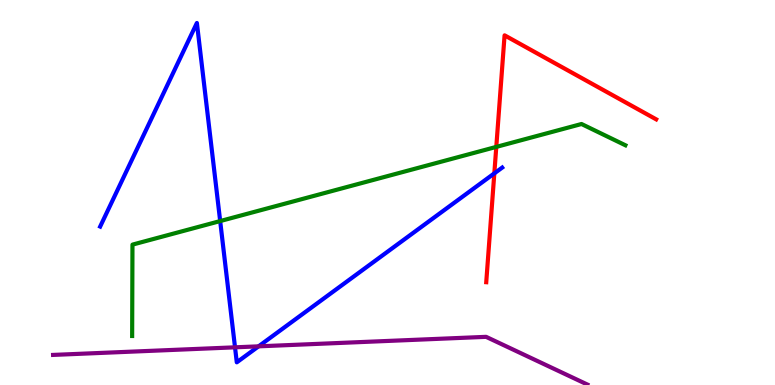[{'lines': ['blue', 'red'], 'intersections': [{'x': 6.38, 'y': 5.5}]}, {'lines': ['green', 'red'], 'intersections': [{'x': 6.4, 'y': 6.18}]}, {'lines': ['purple', 'red'], 'intersections': []}, {'lines': ['blue', 'green'], 'intersections': [{'x': 2.84, 'y': 4.26}]}, {'lines': ['blue', 'purple'], 'intersections': [{'x': 3.03, 'y': 0.979}, {'x': 3.34, 'y': 1.0}]}, {'lines': ['green', 'purple'], 'intersections': []}]